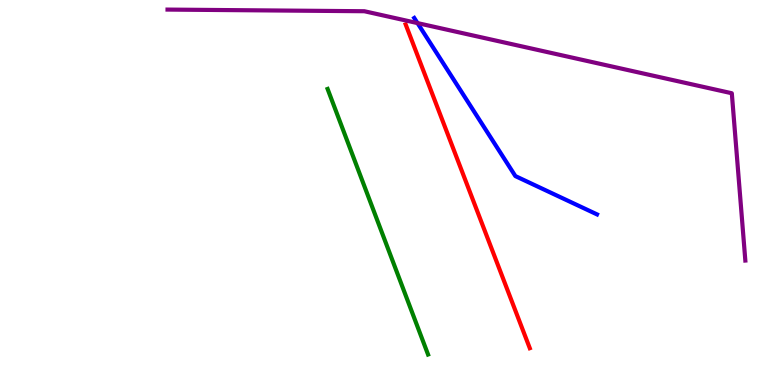[{'lines': ['blue', 'red'], 'intersections': []}, {'lines': ['green', 'red'], 'intersections': []}, {'lines': ['purple', 'red'], 'intersections': []}, {'lines': ['blue', 'green'], 'intersections': []}, {'lines': ['blue', 'purple'], 'intersections': [{'x': 5.39, 'y': 9.4}]}, {'lines': ['green', 'purple'], 'intersections': []}]